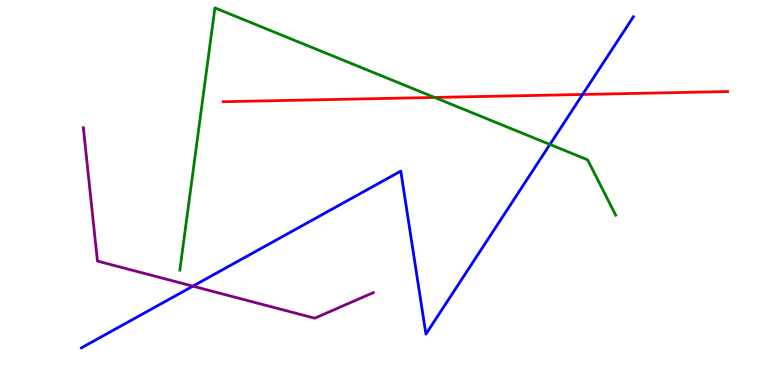[{'lines': ['blue', 'red'], 'intersections': [{'x': 7.52, 'y': 7.55}]}, {'lines': ['green', 'red'], 'intersections': [{'x': 5.61, 'y': 7.47}]}, {'lines': ['purple', 'red'], 'intersections': []}, {'lines': ['blue', 'green'], 'intersections': [{'x': 7.1, 'y': 6.25}]}, {'lines': ['blue', 'purple'], 'intersections': [{'x': 2.49, 'y': 2.57}]}, {'lines': ['green', 'purple'], 'intersections': []}]